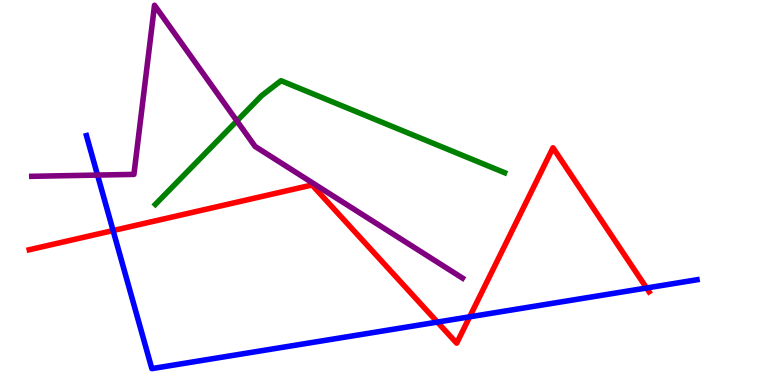[{'lines': ['blue', 'red'], 'intersections': [{'x': 1.46, 'y': 4.01}, {'x': 5.64, 'y': 1.63}, {'x': 6.06, 'y': 1.77}, {'x': 8.34, 'y': 2.52}]}, {'lines': ['green', 'red'], 'intersections': []}, {'lines': ['purple', 'red'], 'intersections': []}, {'lines': ['blue', 'green'], 'intersections': []}, {'lines': ['blue', 'purple'], 'intersections': [{'x': 1.26, 'y': 5.45}]}, {'lines': ['green', 'purple'], 'intersections': [{'x': 3.06, 'y': 6.86}]}]